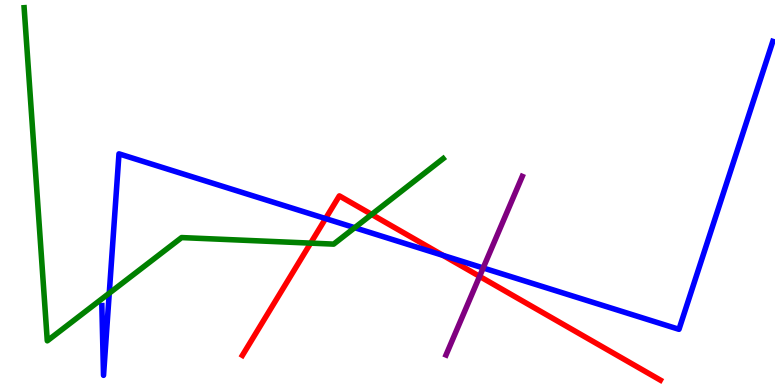[{'lines': ['blue', 'red'], 'intersections': [{'x': 4.2, 'y': 4.32}, {'x': 5.72, 'y': 3.37}]}, {'lines': ['green', 'red'], 'intersections': [{'x': 4.01, 'y': 3.69}, {'x': 4.8, 'y': 4.43}]}, {'lines': ['purple', 'red'], 'intersections': [{'x': 6.19, 'y': 2.82}]}, {'lines': ['blue', 'green'], 'intersections': [{'x': 1.41, 'y': 2.38}, {'x': 4.58, 'y': 4.09}]}, {'lines': ['blue', 'purple'], 'intersections': [{'x': 6.23, 'y': 3.04}]}, {'lines': ['green', 'purple'], 'intersections': []}]